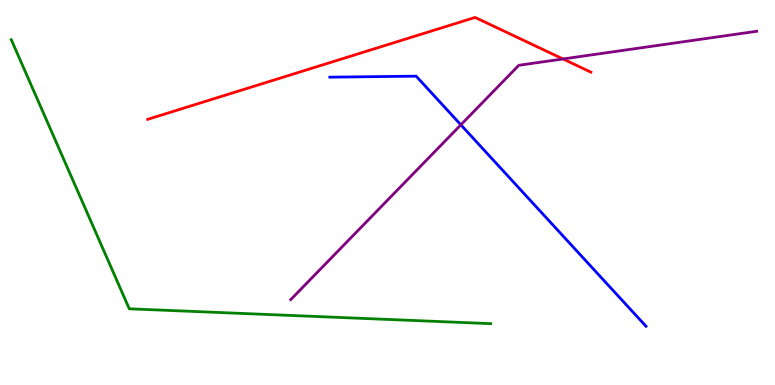[{'lines': ['blue', 'red'], 'intersections': []}, {'lines': ['green', 'red'], 'intersections': []}, {'lines': ['purple', 'red'], 'intersections': [{'x': 7.26, 'y': 8.47}]}, {'lines': ['blue', 'green'], 'intersections': []}, {'lines': ['blue', 'purple'], 'intersections': [{'x': 5.95, 'y': 6.76}]}, {'lines': ['green', 'purple'], 'intersections': []}]